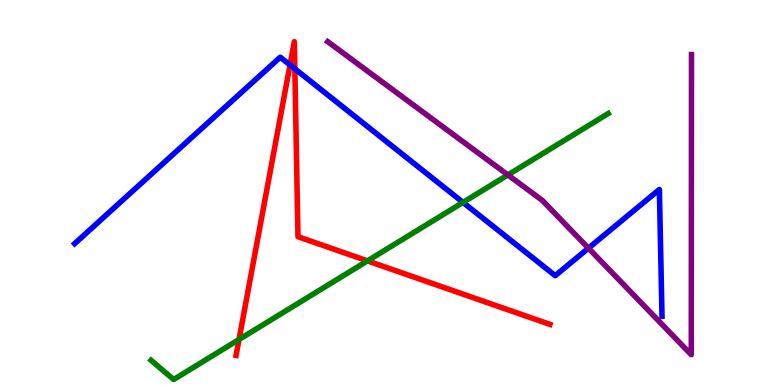[{'lines': ['blue', 'red'], 'intersections': [{'x': 3.74, 'y': 8.31}, {'x': 3.8, 'y': 8.21}]}, {'lines': ['green', 'red'], 'intersections': [{'x': 3.08, 'y': 1.18}, {'x': 4.74, 'y': 3.22}]}, {'lines': ['purple', 'red'], 'intersections': []}, {'lines': ['blue', 'green'], 'intersections': [{'x': 5.97, 'y': 4.74}]}, {'lines': ['blue', 'purple'], 'intersections': [{'x': 7.59, 'y': 3.55}]}, {'lines': ['green', 'purple'], 'intersections': [{'x': 6.55, 'y': 5.46}]}]